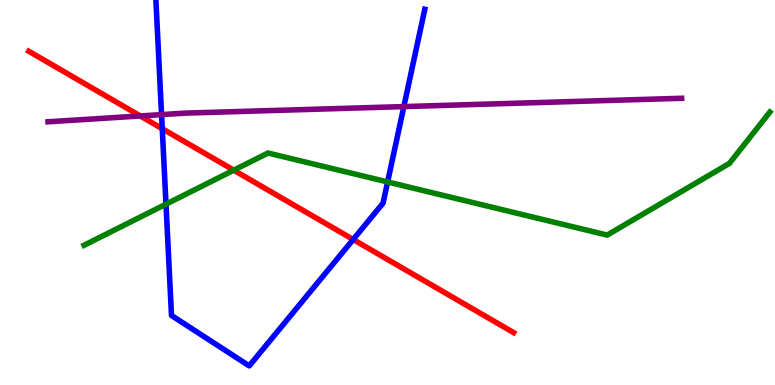[{'lines': ['blue', 'red'], 'intersections': [{'x': 2.09, 'y': 6.66}, {'x': 4.56, 'y': 3.78}]}, {'lines': ['green', 'red'], 'intersections': [{'x': 3.02, 'y': 5.58}]}, {'lines': ['purple', 'red'], 'intersections': [{'x': 1.81, 'y': 6.99}]}, {'lines': ['blue', 'green'], 'intersections': [{'x': 2.14, 'y': 4.7}, {'x': 5.0, 'y': 5.27}]}, {'lines': ['blue', 'purple'], 'intersections': [{'x': 2.08, 'y': 7.02}, {'x': 5.21, 'y': 7.23}]}, {'lines': ['green', 'purple'], 'intersections': []}]